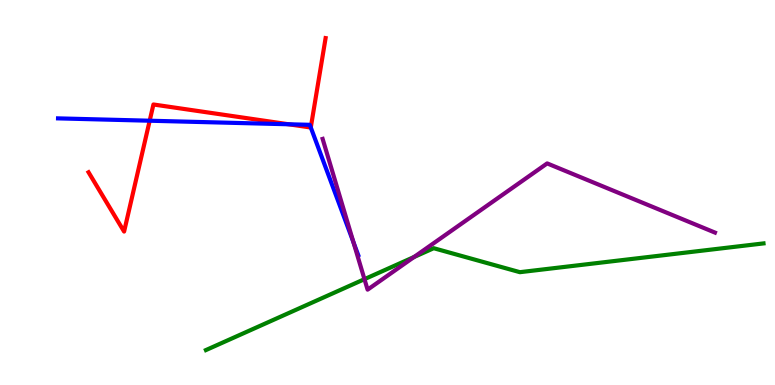[{'lines': ['blue', 'red'], 'intersections': [{'x': 1.93, 'y': 6.86}, {'x': 3.72, 'y': 6.77}, {'x': 4.01, 'y': 6.69}]}, {'lines': ['green', 'red'], 'intersections': []}, {'lines': ['purple', 'red'], 'intersections': []}, {'lines': ['blue', 'green'], 'intersections': []}, {'lines': ['blue', 'purple'], 'intersections': [{'x': 4.56, 'y': 3.71}]}, {'lines': ['green', 'purple'], 'intersections': [{'x': 4.7, 'y': 2.75}, {'x': 5.34, 'y': 3.33}]}]